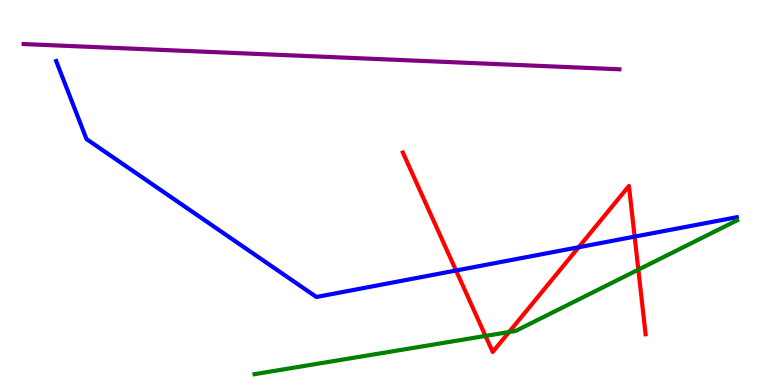[{'lines': ['blue', 'red'], 'intersections': [{'x': 5.88, 'y': 2.97}, {'x': 7.47, 'y': 3.58}, {'x': 8.19, 'y': 3.85}]}, {'lines': ['green', 'red'], 'intersections': [{'x': 6.26, 'y': 1.27}, {'x': 6.57, 'y': 1.38}, {'x': 8.24, 'y': 3.0}]}, {'lines': ['purple', 'red'], 'intersections': []}, {'lines': ['blue', 'green'], 'intersections': []}, {'lines': ['blue', 'purple'], 'intersections': []}, {'lines': ['green', 'purple'], 'intersections': []}]